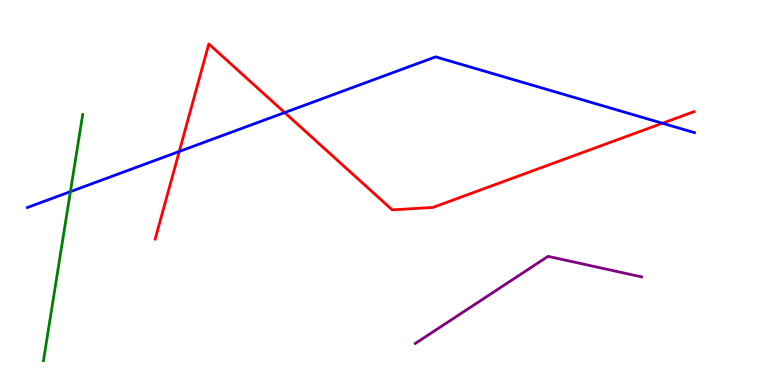[{'lines': ['blue', 'red'], 'intersections': [{'x': 2.31, 'y': 6.07}, {'x': 3.67, 'y': 7.08}, {'x': 8.55, 'y': 6.8}]}, {'lines': ['green', 'red'], 'intersections': []}, {'lines': ['purple', 'red'], 'intersections': []}, {'lines': ['blue', 'green'], 'intersections': [{'x': 0.908, 'y': 5.02}]}, {'lines': ['blue', 'purple'], 'intersections': []}, {'lines': ['green', 'purple'], 'intersections': []}]